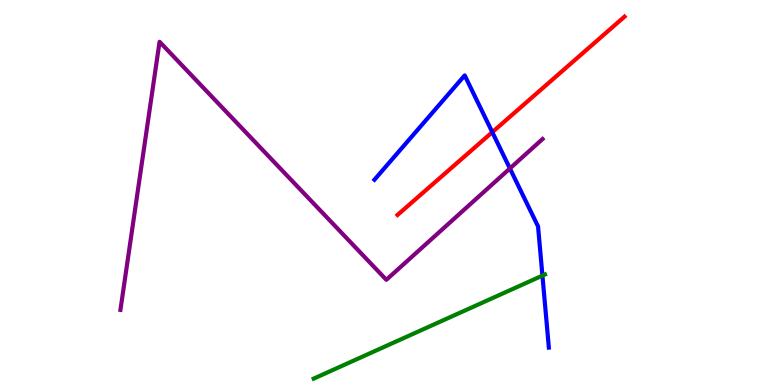[{'lines': ['blue', 'red'], 'intersections': [{'x': 6.35, 'y': 6.57}]}, {'lines': ['green', 'red'], 'intersections': []}, {'lines': ['purple', 'red'], 'intersections': []}, {'lines': ['blue', 'green'], 'intersections': [{'x': 7.0, 'y': 2.84}]}, {'lines': ['blue', 'purple'], 'intersections': [{'x': 6.58, 'y': 5.62}]}, {'lines': ['green', 'purple'], 'intersections': []}]